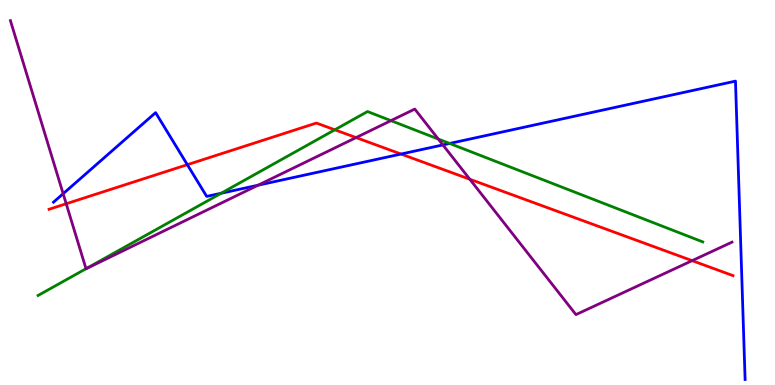[{'lines': ['blue', 'red'], 'intersections': [{'x': 2.42, 'y': 5.72}, {'x': 5.17, 'y': 6.0}]}, {'lines': ['green', 'red'], 'intersections': [{'x': 4.32, 'y': 6.63}]}, {'lines': ['purple', 'red'], 'intersections': [{'x': 0.854, 'y': 4.71}, {'x': 4.59, 'y': 6.43}, {'x': 6.06, 'y': 5.34}, {'x': 8.93, 'y': 3.23}]}, {'lines': ['blue', 'green'], 'intersections': [{'x': 2.85, 'y': 4.98}, {'x': 5.8, 'y': 6.27}]}, {'lines': ['blue', 'purple'], 'intersections': [{'x': 0.815, 'y': 4.97}, {'x': 3.33, 'y': 5.19}, {'x': 5.71, 'y': 6.24}]}, {'lines': ['green', 'purple'], 'intersections': [{'x': 1.11, 'y': 3.02}, {'x': 5.04, 'y': 6.87}, {'x': 5.66, 'y': 6.39}]}]